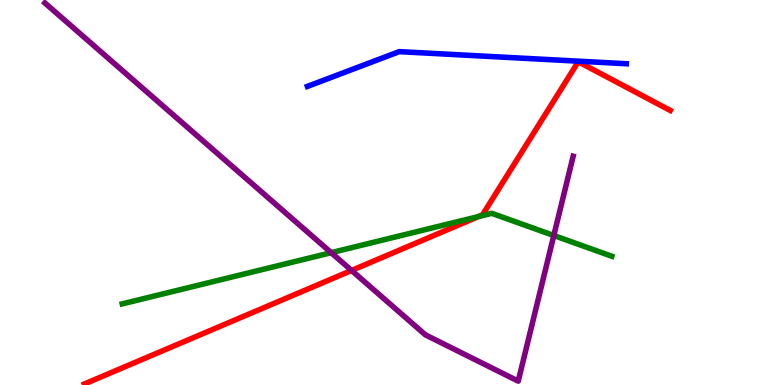[{'lines': ['blue', 'red'], 'intersections': []}, {'lines': ['green', 'red'], 'intersections': [{'x': 6.17, 'y': 4.37}]}, {'lines': ['purple', 'red'], 'intersections': [{'x': 4.54, 'y': 2.97}]}, {'lines': ['blue', 'green'], 'intersections': []}, {'lines': ['blue', 'purple'], 'intersections': []}, {'lines': ['green', 'purple'], 'intersections': [{'x': 4.27, 'y': 3.44}, {'x': 7.15, 'y': 3.88}]}]